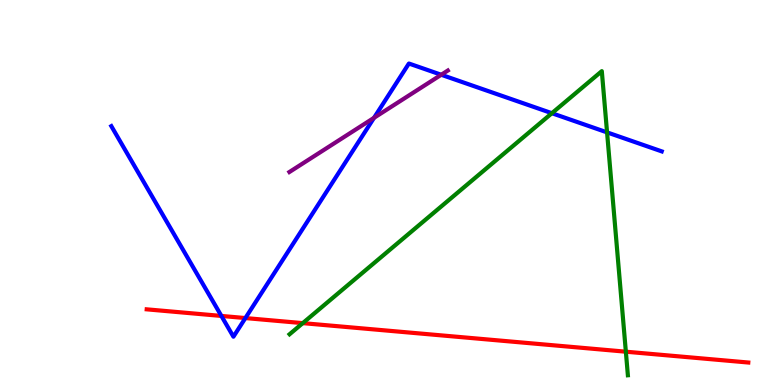[{'lines': ['blue', 'red'], 'intersections': [{'x': 2.86, 'y': 1.79}, {'x': 3.17, 'y': 1.74}]}, {'lines': ['green', 'red'], 'intersections': [{'x': 3.91, 'y': 1.61}, {'x': 8.08, 'y': 0.865}]}, {'lines': ['purple', 'red'], 'intersections': []}, {'lines': ['blue', 'green'], 'intersections': [{'x': 7.12, 'y': 7.06}, {'x': 7.83, 'y': 6.56}]}, {'lines': ['blue', 'purple'], 'intersections': [{'x': 4.83, 'y': 6.94}, {'x': 5.69, 'y': 8.06}]}, {'lines': ['green', 'purple'], 'intersections': []}]